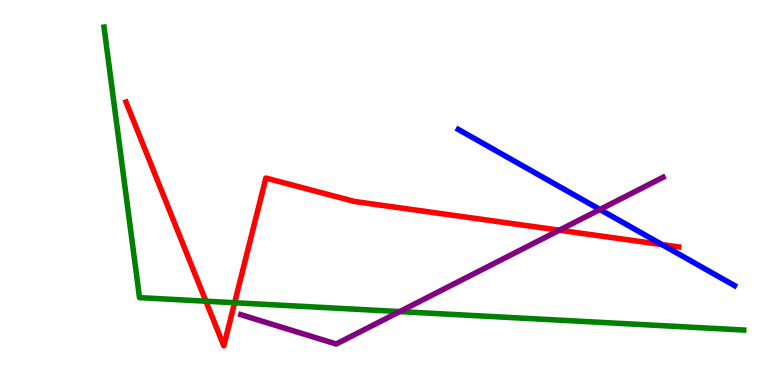[{'lines': ['blue', 'red'], 'intersections': [{'x': 8.54, 'y': 3.65}]}, {'lines': ['green', 'red'], 'intersections': [{'x': 2.66, 'y': 2.18}, {'x': 3.03, 'y': 2.14}]}, {'lines': ['purple', 'red'], 'intersections': [{'x': 7.22, 'y': 4.02}]}, {'lines': ['blue', 'green'], 'intersections': []}, {'lines': ['blue', 'purple'], 'intersections': [{'x': 7.74, 'y': 4.56}]}, {'lines': ['green', 'purple'], 'intersections': [{'x': 5.16, 'y': 1.91}]}]